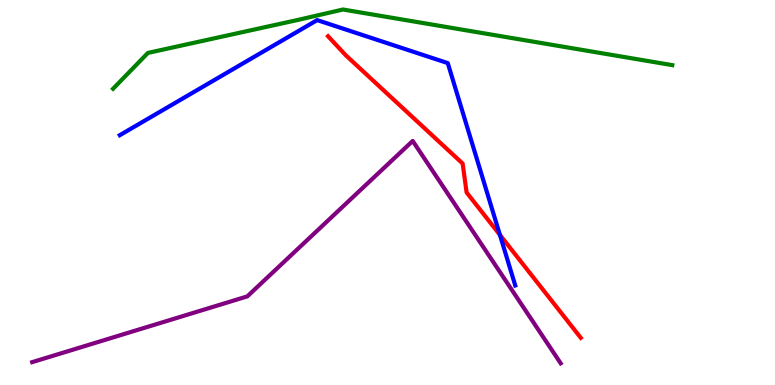[{'lines': ['blue', 'red'], 'intersections': [{'x': 6.45, 'y': 3.9}]}, {'lines': ['green', 'red'], 'intersections': []}, {'lines': ['purple', 'red'], 'intersections': []}, {'lines': ['blue', 'green'], 'intersections': []}, {'lines': ['blue', 'purple'], 'intersections': []}, {'lines': ['green', 'purple'], 'intersections': []}]